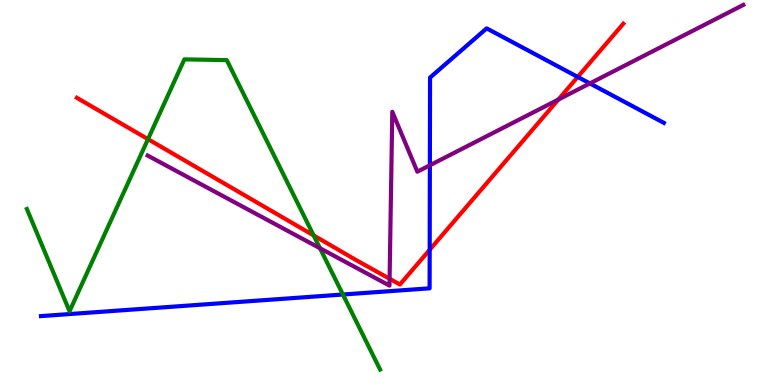[{'lines': ['blue', 'red'], 'intersections': [{'x': 5.54, 'y': 3.51}, {'x': 7.45, 'y': 8.0}]}, {'lines': ['green', 'red'], 'intersections': [{'x': 1.91, 'y': 6.39}, {'x': 4.05, 'y': 3.89}]}, {'lines': ['purple', 'red'], 'intersections': [{'x': 5.03, 'y': 2.76}, {'x': 7.2, 'y': 7.41}]}, {'lines': ['blue', 'green'], 'intersections': [{'x': 4.42, 'y': 2.35}]}, {'lines': ['blue', 'purple'], 'intersections': [{'x': 5.55, 'y': 5.71}, {'x': 7.61, 'y': 7.83}]}, {'lines': ['green', 'purple'], 'intersections': [{'x': 4.13, 'y': 3.55}]}]